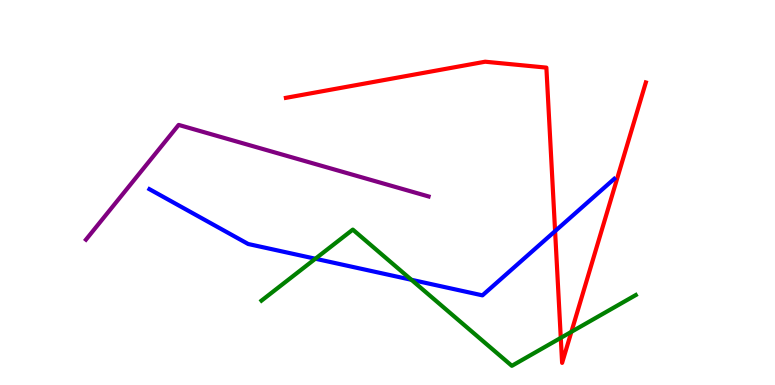[{'lines': ['blue', 'red'], 'intersections': [{'x': 7.16, 'y': 4.0}]}, {'lines': ['green', 'red'], 'intersections': [{'x': 7.24, 'y': 1.22}, {'x': 7.37, 'y': 1.38}]}, {'lines': ['purple', 'red'], 'intersections': []}, {'lines': ['blue', 'green'], 'intersections': [{'x': 4.07, 'y': 3.28}, {'x': 5.31, 'y': 2.73}]}, {'lines': ['blue', 'purple'], 'intersections': []}, {'lines': ['green', 'purple'], 'intersections': []}]